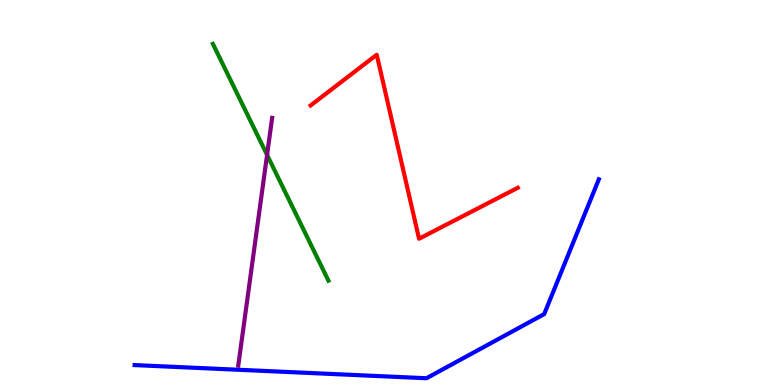[{'lines': ['blue', 'red'], 'intersections': []}, {'lines': ['green', 'red'], 'intersections': []}, {'lines': ['purple', 'red'], 'intersections': []}, {'lines': ['blue', 'green'], 'intersections': []}, {'lines': ['blue', 'purple'], 'intersections': []}, {'lines': ['green', 'purple'], 'intersections': [{'x': 3.45, 'y': 5.98}]}]